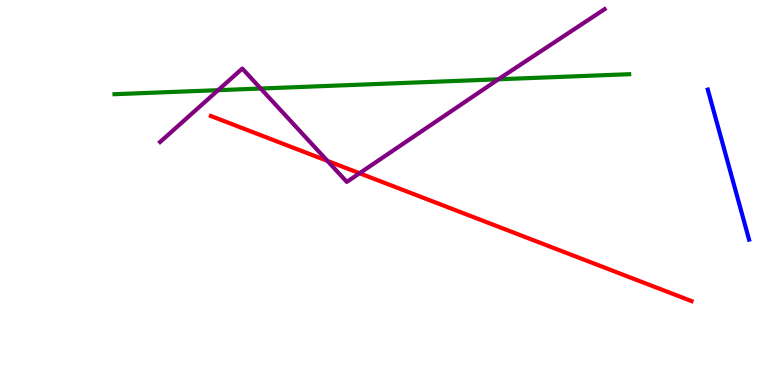[{'lines': ['blue', 'red'], 'intersections': []}, {'lines': ['green', 'red'], 'intersections': []}, {'lines': ['purple', 'red'], 'intersections': [{'x': 4.22, 'y': 5.82}, {'x': 4.64, 'y': 5.5}]}, {'lines': ['blue', 'green'], 'intersections': []}, {'lines': ['blue', 'purple'], 'intersections': []}, {'lines': ['green', 'purple'], 'intersections': [{'x': 2.81, 'y': 7.66}, {'x': 3.36, 'y': 7.7}, {'x': 6.43, 'y': 7.94}]}]